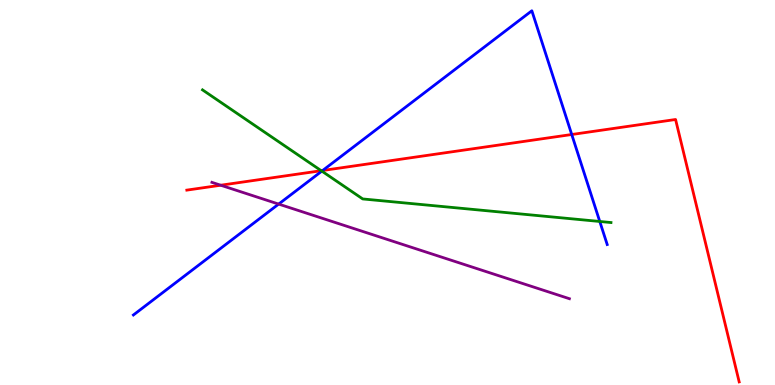[{'lines': ['blue', 'red'], 'intersections': [{'x': 4.16, 'y': 5.57}, {'x': 7.38, 'y': 6.51}]}, {'lines': ['green', 'red'], 'intersections': [{'x': 4.14, 'y': 5.57}]}, {'lines': ['purple', 'red'], 'intersections': [{'x': 2.85, 'y': 5.19}]}, {'lines': ['blue', 'green'], 'intersections': [{'x': 4.15, 'y': 5.56}, {'x': 7.74, 'y': 4.25}]}, {'lines': ['blue', 'purple'], 'intersections': [{'x': 3.6, 'y': 4.7}]}, {'lines': ['green', 'purple'], 'intersections': []}]